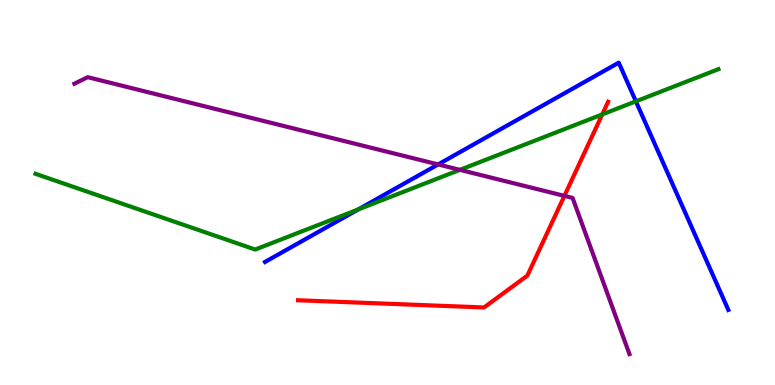[{'lines': ['blue', 'red'], 'intersections': []}, {'lines': ['green', 'red'], 'intersections': [{'x': 7.77, 'y': 7.03}]}, {'lines': ['purple', 'red'], 'intersections': [{'x': 7.28, 'y': 4.91}]}, {'lines': ['blue', 'green'], 'intersections': [{'x': 4.62, 'y': 4.56}, {'x': 8.2, 'y': 7.37}]}, {'lines': ['blue', 'purple'], 'intersections': [{'x': 5.65, 'y': 5.73}]}, {'lines': ['green', 'purple'], 'intersections': [{'x': 5.93, 'y': 5.59}]}]